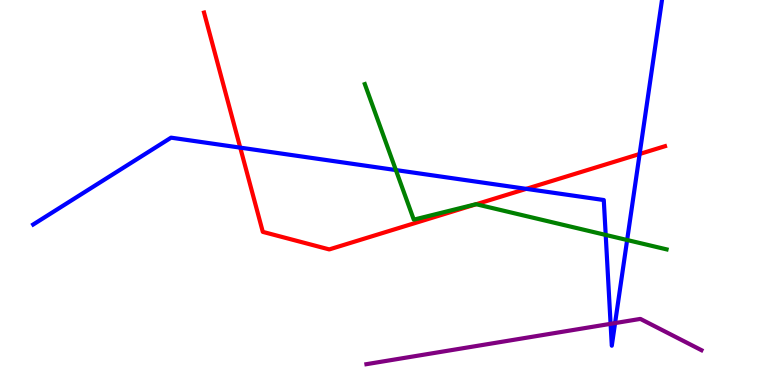[{'lines': ['blue', 'red'], 'intersections': [{'x': 3.1, 'y': 6.17}, {'x': 6.79, 'y': 5.09}, {'x': 8.25, 'y': 6.0}]}, {'lines': ['green', 'red'], 'intersections': [{'x': 6.14, 'y': 4.7}]}, {'lines': ['purple', 'red'], 'intersections': []}, {'lines': ['blue', 'green'], 'intersections': [{'x': 5.11, 'y': 5.58}, {'x': 7.82, 'y': 3.9}, {'x': 8.09, 'y': 3.77}]}, {'lines': ['blue', 'purple'], 'intersections': [{'x': 7.88, 'y': 1.59}, {'x': 7.94, 'y': 1.61}]}, {'lines': ['green', 'purple'], 'intersections': []}]